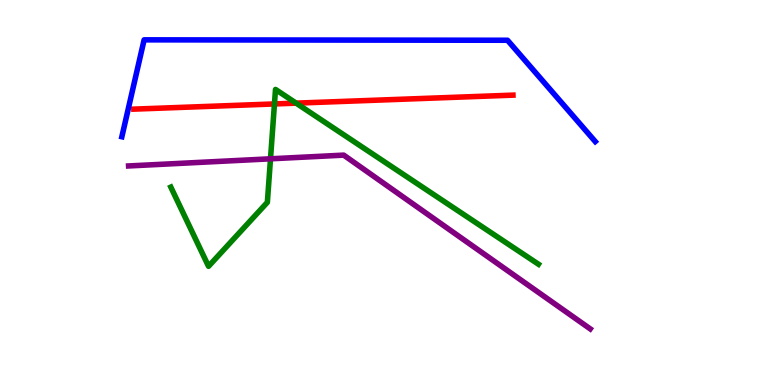[{'lines': ['blue', 'red'], 'intersections': []}, {'lines': ['green', 'red'], 'intersections': [{'x': 3.54, 'y': 7.3}, {'x': 3.82, 'y': 7.32}]}, {'lines': ['purple', 'red'], 'intersections': []}, {'lines': ['blue', 'green'], 'intersections': []}, {'lines': ['blue', 'purple'], 'intersections': []}, {'lines': ['green', 'purple'], 'intersections': [{'x': 3.49, 'y': 5.88}]}]